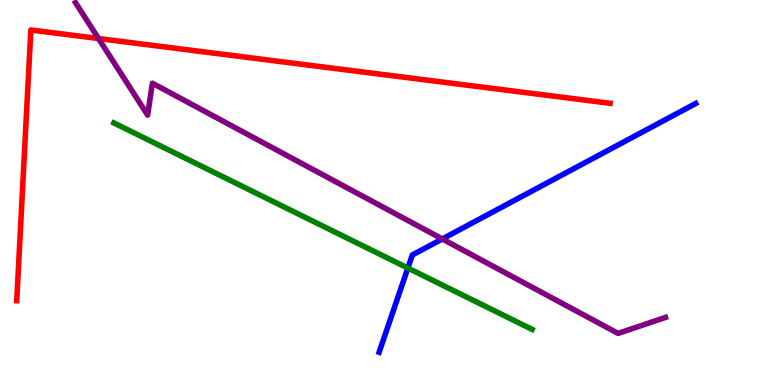[{'lines': ['blue', 'red'], 'intersections': []}, {'lines': ['green', 'red'], 'intersections': []}, {'lines': ['purple', 'red'], 'intersections': [{'x': 1.27, 'y': 9.0}]}, {'lines': ['blue', 'green'], 'intersections': [{'x': 5.26, 'y': 3.04}]}, {'lines': ['blue', 'purple'], 'intersections': [{'x': 5.71, 'y': 3.79}]}, {'lines': ['green', 'purple'], 'intersections': []}]